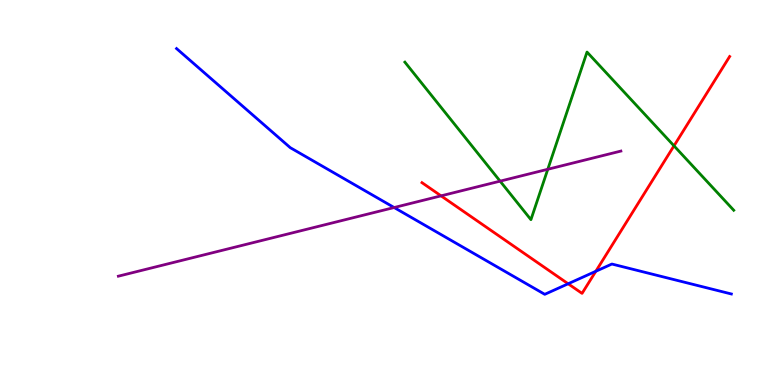[{'lines': ['blue', 'red'], 'intersections': [{'x': 7.33, 'y': 2.63}, {'x': 7.69, 'y': 2.95}]}, {'lines': ['green', 'red'], 'intersections': [{'x': 8.7, 'y': 6.21}]}, {'lines': ['purple', 'red'], 'intersections': [{'x': 5.69, 'y': 4.91}]}, {'lines': ['blue', 'green'], 'intersections': []}, {'lines': ['blue', 'purple'], 'intersections': [{'x': 5.09, 'y': 4.61}]}, {'lines': ['green', 'purple'], 'intersections': [{'x': 6.45, 'y': 5.29}, {'x': 7.07, 'y': 5.6}]}]